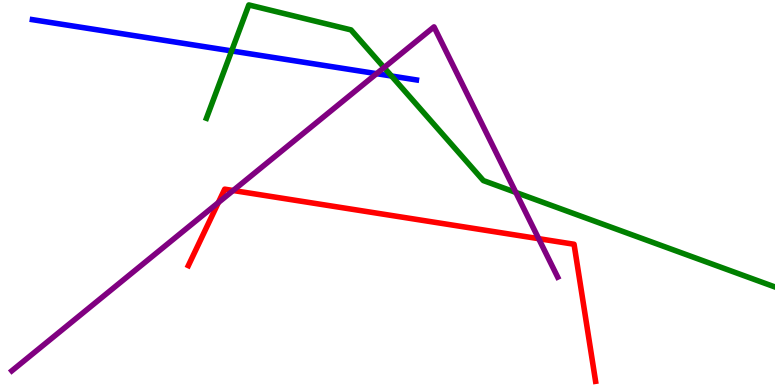[{'lines': ['blue', 'red'], 'intersections': []}, {'lines': ['green', 'red'], 'intersections': []}, {'lines': ['purple', 'red'], 'intersections': [{'x': 2.82, 'y': 4.74}, {'x': 3.01, 'y': 5.05}, {'x': 6.95, 'y': 3.8}]}, {'lines': ['blue', 'green'], 'intersections': [{'x': 2.99, 'y': 8.68}, {'x': 5.05, 'y': 8.03}]}, {'lines': ['blue', 'purple'], 'intersections': [{'x': 4.86, 'y': 8.09}]}, {'lines': ['green', 'purple'], 'intersections': [{'x': 4.96, 'y': 8.25}, {'x': 6.66, 'y': 5.0}]}]